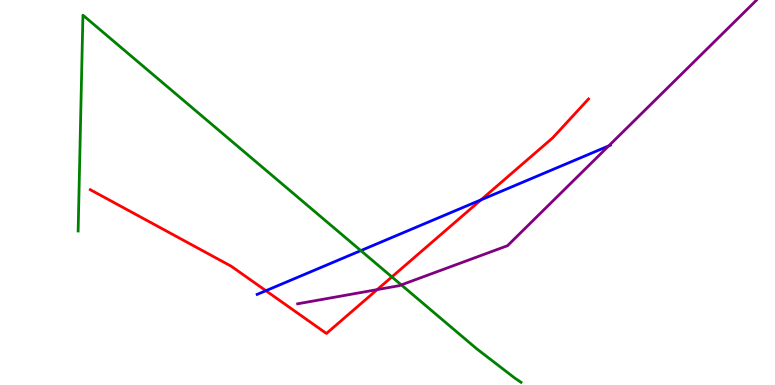[{'lines': ['blue', 'red'], 'intersections': [{'x': 3.43, 'y': 2.45}, {'x': 6.21, 'y': 4.81}]}, {'lines': ['green', 'red'], 'intersections': [{'x': 5.06, 'y': 2.81}]}, {'lines': ['purple', 'red'], 'intersections': [{'x': 4.87, 'y': 2.48}]}, {'lines': ['blue', 'green'], 'intersections': [{'x': 4.66, 'y': 3.49}]}, {'lines': ['blue', 'purple'], 'intersections': [{'x': 7.85, 'y': 6.21}]}, {'lines': ['green', 'purple'], 'intersections': [{'x': 5.18, 'y': 2.6}]}]